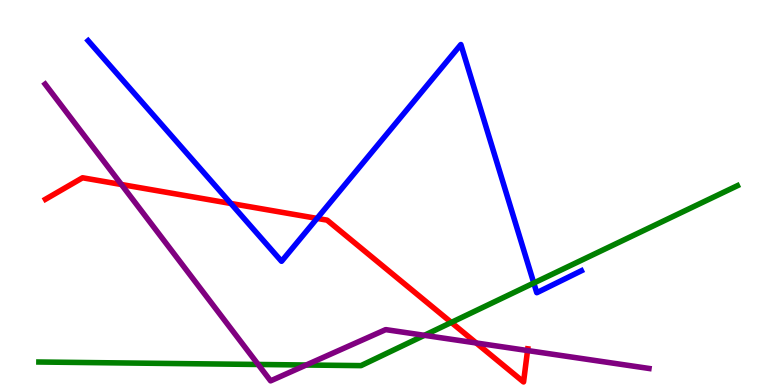[{'lines': ['blue', 'red'], 'intersections': [{'x': 2.98, 'y': 4.72}, {'x': 4.09, 'y': 4.33}]}, {'lines': ['green', 'red'], 'intersections': [{'x': 5.82, 'y': 1.62}]}, {'lines': ['purple', 'red'], 'intersections': [{'x': 1.57, 'y': 5.21}, {'x': 6.15, 'y': 1.09}, {'x': 6.81, 'y': 0.895}]}, {'lines': ['blue', 'green'], 'intersections': [{'x': 6.89, 'y': 2.65}]}, {'lines': ['blue', 'purple'], 'intersections': []}, {'lines': ['green', 'purple'], 'intersections': [{'x': 3.33, 'y': 0.533}, {'x': 3.95, 'y': 0.519}, {'x': 5.48, 'y': 1.29}]}]